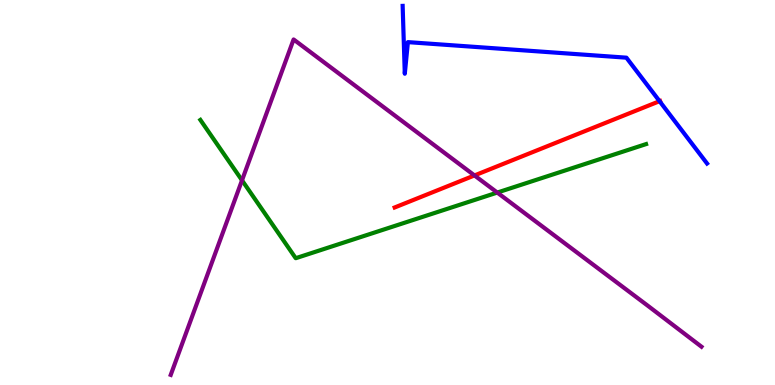[{'lines': ['blue', 'red'], 'intersections': [{'x': 8.51, 'y': 7.37}]}, {'lines': ['green', 'red'], 'intersections': []}, {'lines': ['purple', 'red'], 'intersections': [{'x': 6.12, 'y': 5.44}]}, {'lines': ['blue', 'green'], 'intersections': []}, {'lines': ['blue', 'purple'], 'intersections': []}, {'lines': ['green', 'purple'], 'intersections': [{'x': 3.12, 'y': 5.32}, {'x': 6.42, 'y': 5.0}]}]